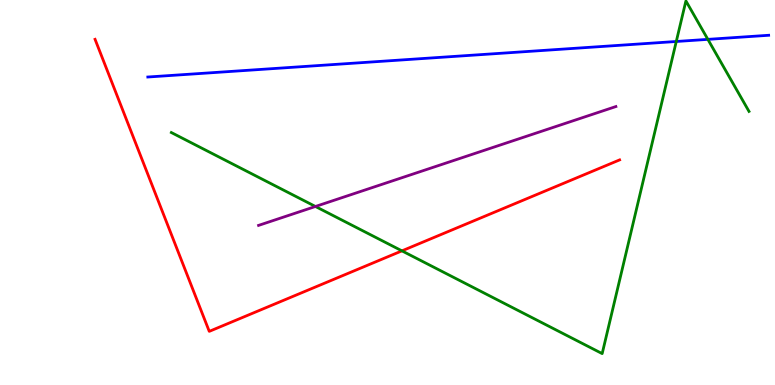[{'lines': ['blue', 'red'], 'intersections': []}, {'lines': ['green', 'red'], 'intersections': [{'x': 5.19, 'y': 3.48}]}, {'lines': ['purple', 'red'], 'intersections': []}, {'lines': ['blue', 'green'], 'intersections': [{'x': 8.73, 'y': 8.92}, {'x': 9.13, 'y': 8.98}]}, {'lines': ['blue', 'purple'], 'intersections': []}, {'lines': ['green', 'purple'], 'intersections': [{'x': 4.07, 'y': 4.64}]}]